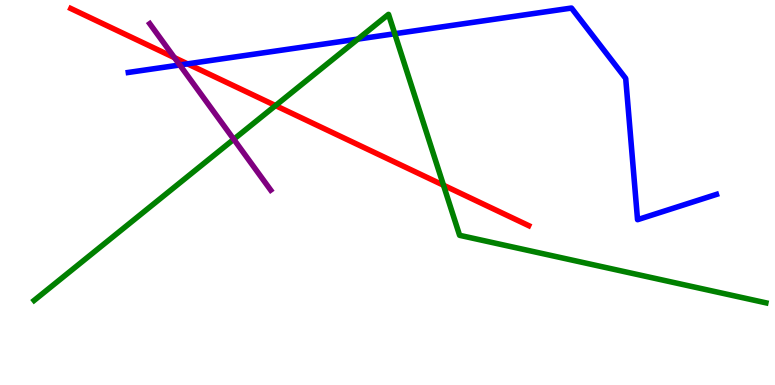[{'lines': ['blue', 'red'], 'intersections': [{'x': 2.42, 'y': 8.34}]}, {'lines': ['green', 'red'], 'intersections': [{'x': 3.56, 'y': 7.26}, {'x': 5.72, 'y': 5.19}]}, {'lines': ['purple', 'red'], 'intersections': [{'x': 2.25, 'y': 8.5}]}, {'lines': ['blue', 'green'], 'intersections': [{'x': 4.62, 'y': 8.98}, {'x': 5.09, 'y': 9.12}]}, {'lines': ['blue', 'purple'], 'intersections': [{'x': 2.32, 'y': 8.31}]}, {'lines': ['green', 'purple'], 'intersections': [{'x': 3.02, 'y': 6.38}]}]